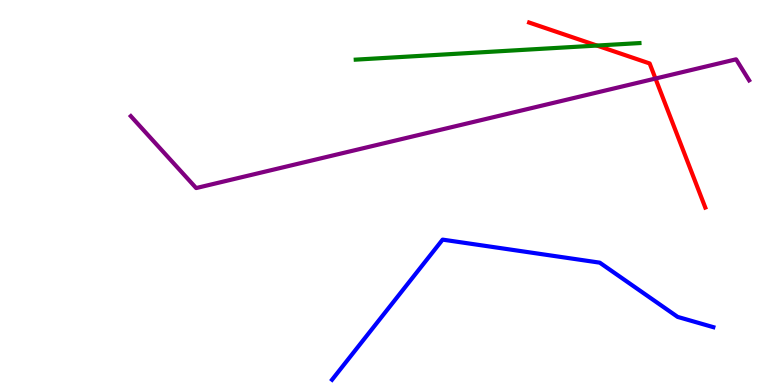[{'lines': ['blue', 'red'], 'intersections': []}, {'lines': ['green', 'red'], 'intersections': [{'x': 7.7, 'y': 8.82}]}, {'lines': ['purple', 'red'], 'intersections': [{'x': 8.46, 'y': 7.96}]}, {'lines': ['blue', 'green'], 'intersections': []}, {'lines': ['blue', 'purple'], 'intersections': []}, {'lines': ['green', 'purple'], 'intersections': []}]